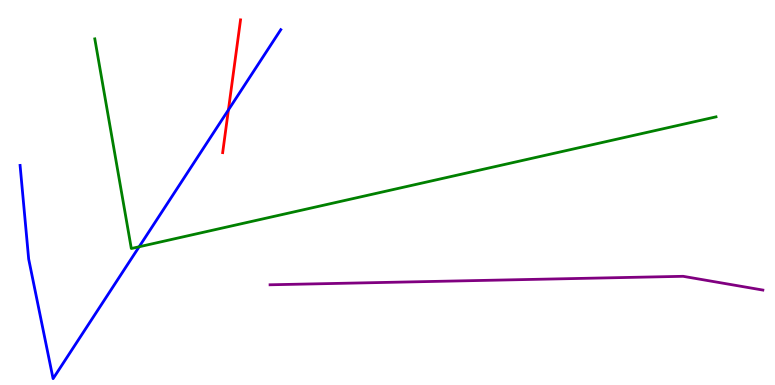[{'lines': ['blue', 'red'], 'intersections': [{'x': 2.95, 'y': 7.14}]}, {'lines': ['green', 'red'], 'intersections': []}, {'lines': ['purple', 'red'], 'intersections': []}, {'lines': ['blue', 'green'], 'intersections': [{'x': 1.8, 'y': 3.59}]}, {'lines': ['blue', 'purple'], 'intersections': []}, {'lines': ['green', 'purple'], 'intersections': []}]